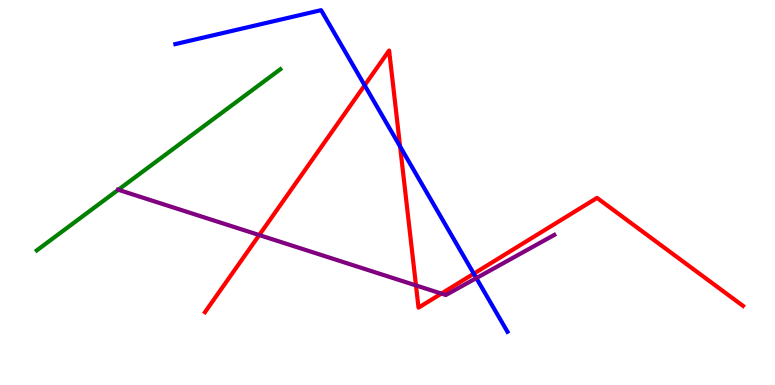[{'lines': ['blue', 'red'], 'intersections': [{'x': 4.71, 'y': 7.78}, {'x': 5.16, 'y': 6.2}, {'x': 6.11, 'y': 2.89}]}, {'lines': ['green', 'red'], 'intersections': []}, {'lines': ['purple', 'red'], 'intersections': [{'x': 3.35, 'y': 3.89}, {'x': 5.37, 'y': 2.59}, {'x': 5.7, 'y': 2.37}]}, {'lines': ['blue', 'green'], 'intersections': []}, {'lines': ['blue', 'purple'], 'intersections': [{'x': 6.15, 'y': 2.78}]}, {'lines': ['green', 'purple'], 'intersections': [{'x': 1.53, 'y': 5.07}]}]